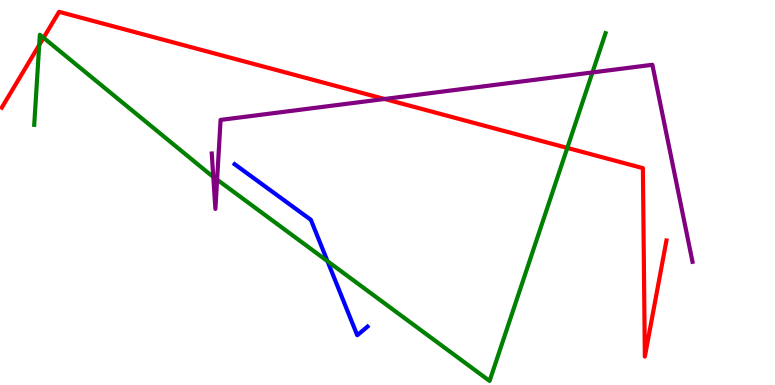[{'lines': ['blue', 'red'], 'intersections': []}, {'lines': ['green', 'red'], 'intersections': [{'x': 0.506, 'y': 8.83}, {'x': 0.562, 'y': 9.02}, {'x': 7.32, 'y': 6.16}]}, {'lines': ['purple', 'red'], 'intersections': [{'x': 4.96, 'y': 7.43}]}, {'lines': ['blue', 'green'], 'intersections': [{'x': 4.23, 'y': 3.22}]}, {'lines': ['blue', 'purple'], 'intersections': []}, {'lines': ['green', 'purple'], 'intersections': [{'x': 2.75, 'y': 5.41}, {'x': 2.8, 'y': 5.33}, {'x': 7.64, 'y': 8.12}]}]